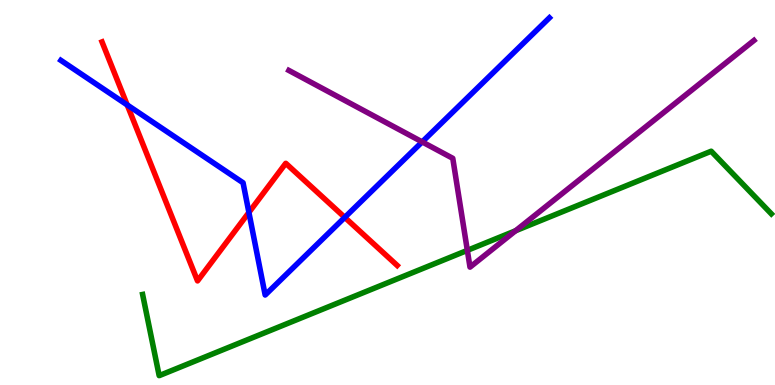[{'lines': ['blue', 'red'], 'intersections': [{'x': 1.64, 'y': 7.27}, {'x': 3.21, 'y': 4.48}, {'x': 4.45, 'y': 4.35}]}, {'lines': ['green', 'red'], 'intersections': []}, {'lines': ['purple', 'red'], 'intersections': []}, {'lines': ['blue', 'green'], 'intersections': []}, {'lines': ['blue', 'purple'], 'intersections': [{'x': 5.45, 'y': 6.31}]}, {'lines': ['green', 'purple'], 'intersections': [{'x': 6.03, 'y': 3.5}, {'x': 6.65, 'y': 4.01}]}]